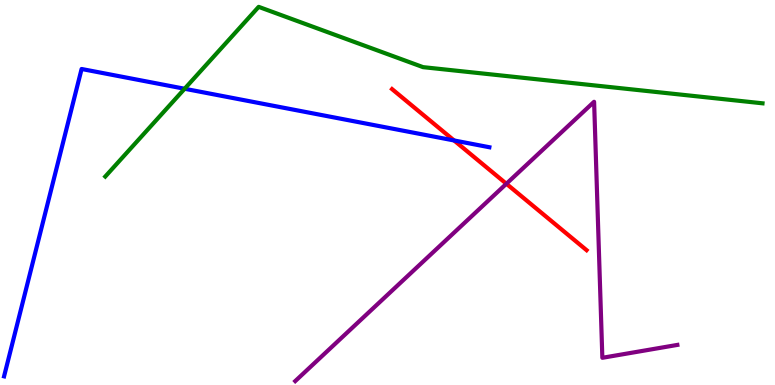[{'lines': ['blue', 'red'], 'intersections': [{'x': 5.86, 'y': 6.35}]}, {'lines': ['green', 'red'], 'intersections': []}, {'lines': ['purple', 'red'], 'intersections': [{'x': 6.53, 'y': 5.23}]}, {'lines': ['blue', 'green'], 'intersections': [{'x': 2.38, 'y': 7.69}]}, {'lines': ['blue', 'purple'], 'intersections': []}, {'lines': ['green', 'purple'], 'intersections': []}]